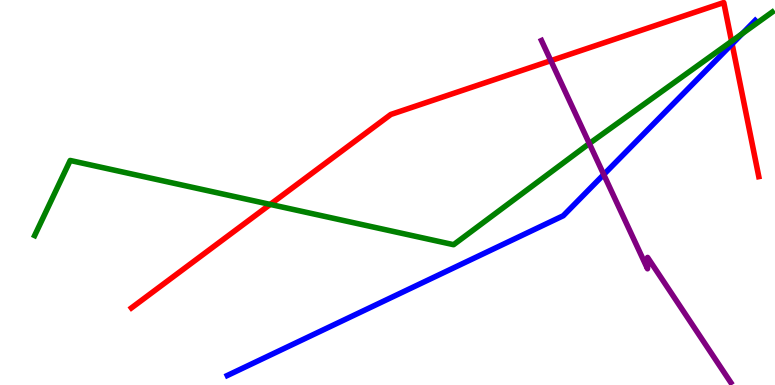[{'lines': ['blue', 'red'], 'intersections': [{'x': 9.45, 'y': 8.86}]}, {'lines': ['green', 'red'], 'intersections': [{'x': 3.49, 'y': 4.69}, {'x': 9.44, 'y': 8.93}]}, {'lines': ['purple', 'red'], 'intersections': [{'x': 7.11, 'y': 8.42}]}, {'lines': ['blue', 'green'], 'intersections': [{'x': 9.58, 'y': 9.13}]}, {'lines': ['blue', 'purple'], 'intersections': [{'x': 7.79, 'y': 5.47}]}, {'lines': ['green', 'purple'], 'intersections': [{'x': 7.6, 'y': 6.27}]}]